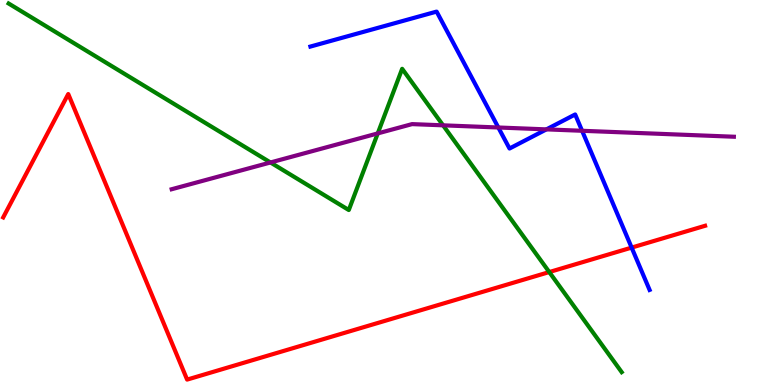[{'lines': ['blue', 'red'], 'intersections': [{'x': 8.15, 'y': 3.57}]}, {'lines': ['green', 'red'], 'intersections': [{'x': 7.09, 'y': 2.93}]}, {'lines': ['purple', 'red'], 'intersections': []}, {'lines': ['blue', 'green'], 'intersections': []}, {'lines': ['blue', 'purple'], 'intersections': [{'x': 6.43, 'y': 6.69}, {'x': 7.05, 'y': 6.64}, {'x': 7.51, 'y': 6.6}]}, {'lines': ['green', 'purple'], 'intersections': [{'x': 3.49, 'y': 5.78}, {'x': 4.87, 'y': 6.53}, {'x': 5.72, 'y': 6.74}]}]